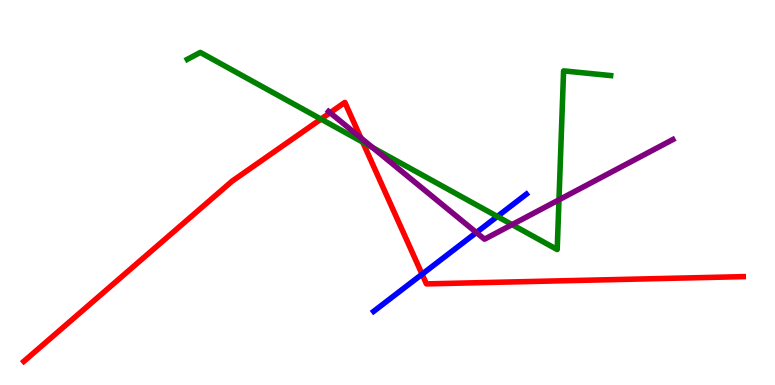[{'lines': ['blue', 'red'], 'intersections': [{'x': 5.45, 'y': 2.88}]}, {'lines': ['green', 'red'], 'intersections': [{'x': 4.14, 'y': 6.91}, {'x': 4.68, 'y': 6.31}]}, {'lines': ['purple', 'red'], 'intersections': [{'x': 4.26, 'y': 7.07}, {'x': 4.66, 'y': 6.42}]}, {'lines': ['blue', 'green'], 'intersections': [{'x': 6.42, 'y': 4.38}]}, {'lines': ['blue', 'purple'], 'intersections': [{'x': 6.15, 'y': 3.96}]}, {'lines': ['green', 'purple'], 'intersections': [{'x': 4.81, 'y': 6.16}, {'x': 6.61, 'y': 4.17}, {'x': 7.21, 'y': 4.81}]}]